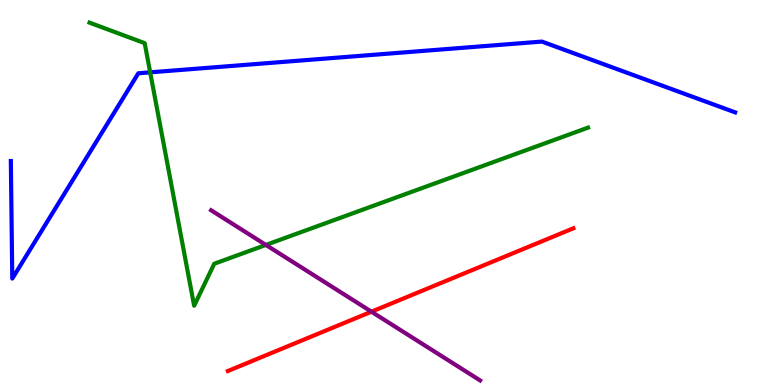[{'lines': ['blue', 'red'], 'intersections': []}, {'lines': ['green', 'red'], 'intersections': []}, {'lines': ['purple', 'red'], 'intersections': [{'x': 4.79, 'y': 1.9}]}, {'lines': ['blue', 'green'], 'intersections': [{'x': 1.94, 'y': 8.12}]}, {'lines': ['blue', 'purple'], 'intersections': []}, {'lines': ['green', 'purple'], 'intersections': [{'x': 3.43, 'y': 3.64}]}]